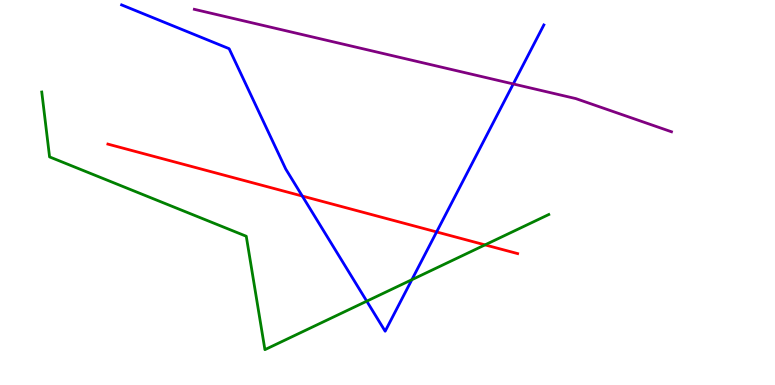[{'lines': ['blue', 'red'], 'intersections': [{'x': 3.9, 'y': 4.91}, {'x': 5.63, 'y': 3.98}]}, {'lines': ['green', 'red'], 'intersections': [{'x': 6.26, 'y': 3.64}]}, {'lines': ['purple', 'red'], 'intersections': []}, {'lines': ['blue', 'green'], 'intersections': [{'x': 4.73, 'y': 2.18}, {'x': 5.31, 'y': 2.74}]}, {'lines': ['blue', 'purple'], 'intersections': [{'x': 6.62, 'y': 7.82}]}, {'lines': ['green', 'purple'], 'intersections': []}]